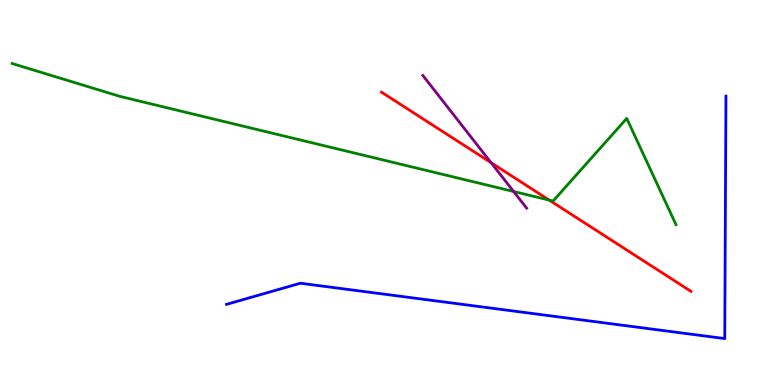[{'lines': ['blue', 'red'], 'intersections': []}, {'lines': ['green', 'red'], 'intersections': [{'x': 7.09, 'y': 4.8}]}, {'lines': ['purple', 'red'], 'intersections': [{'x': 6.34, 'y': 5.77}]}, {'lines': ['blue', 'green'], 'intersections': []}, {'lines': ['blue', 'purple'], 'intersections': []}, {'lines': ['green', 'purple'], 'intersections': [{'x': 6.63, 'y': 5.03}]}]